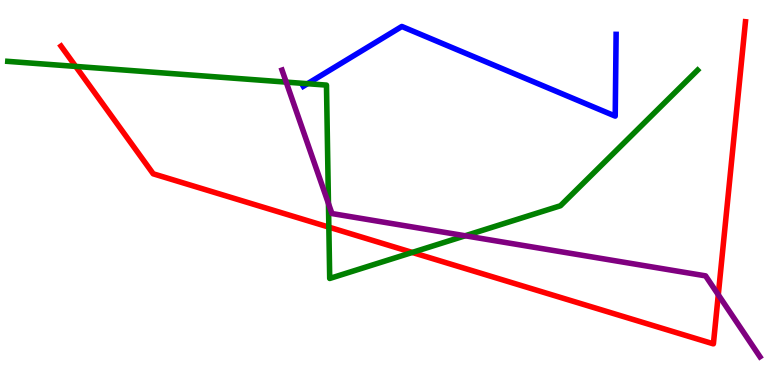[{'lines': ['blue', 'red'], 'intersections': []}, {'lines': ['green', 'red'], 'intersections': [{'x': 0.977, 'y': 8.27}, {'x': 4.24, 'y': 4.1}, {'x': 5.32, 'y': 3.44}]}, {'lines': ['purple', 'red'], 'intersections': [{'x': 9.27, 'y': 2.34}]}, {'lines': ['blue', 'green'], 'intersections': [{'x': 3.97, 'y': 7.83}]}, {'lines': ['blue', 'purple'], 'intersections': []}, {'lines': ['green', 'purple'], 'intersections': [{'x': 3.69, 'y': 7.87}, {'x': 4.24, 'y': 4.71}, {'x': 6.0, 'y': 3.88}]}]